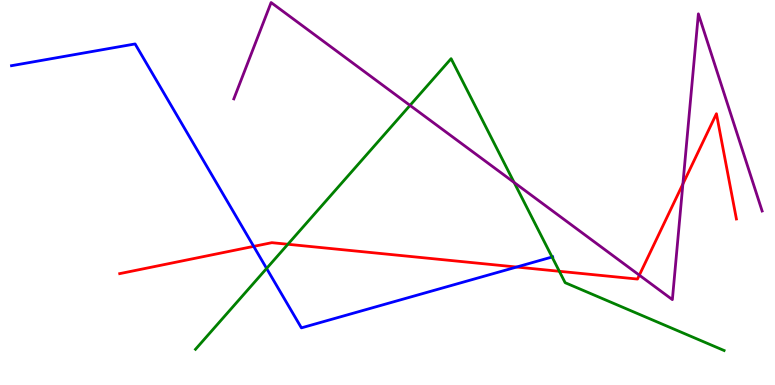[{'lines': ['blue', 'red'], 'intersections': [{'x': 3.27, 'y': 3.6}, {'x': 6.67, 'y': 3.06}]}, {'lines': ['green', 'red'], 'intersections': [{'x': 3.71, 'y': 3.66}, {'x': 7.22, 'y': 2.95}]}, {'lines': ['purple', 'red'], 'intersections': [{'x': 8.25, 'y': 2.85}, {'x': 8.81, 'y': 5.22}]}, {'lines': ['blue', 'green'], 'intersections': [{'x': 3.44, 'y': 3.03}, {'x': 7.12, 'y': 3.32}]}, {'lines': ['blue', 'purple'], 'intersections': []}, {'lines': ['green', 'purple'], 'intersections': [{'x': 5.29, 'y': 7.26}, {'x': 6.63, 'y': 5.26}]}]